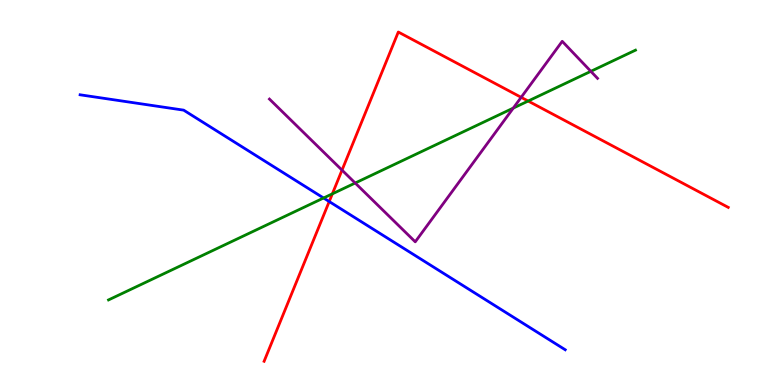[{'lines': ['blue', 'red'], 'intersections': [{'x': 4.25, 'y': 4.77}]}, {'lines': ['green', 'red'], 'intersections': [{'x': 4.29, 'y': 4.97}, {'x': 6.81, 'y': 7.38}]}, {'lines': ['purple', 'red'], 'intersections': [{'x': 4.41, 'y': 5.58}, {'x': 6.72, 'y': 7.47}]}, {'lines': ['blue', 'green'], 'intersections': [{'x': 4.18, 'y': 4.86}]}, {'lines': ['blue', 'purple'], 'intersections': []}, {'lines': ['green', 'purple'], 'intersections': [{'x': 4.58, 'y': 5.25}, {'x': 6.62, 'y': 7.19}, {'x': 7.62, 'y': 8.15}]}]